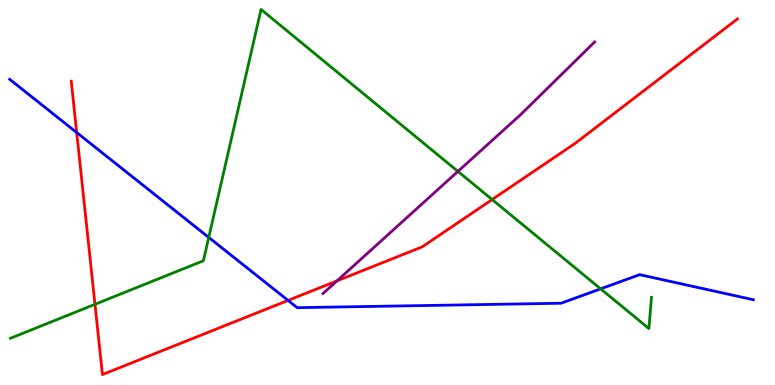[{'lines': ['blue', 'red'], 'intersections': [{'x': 0.99, 'y': 6.56}, {'x': 3.72, 'y': 2.2}]}, {'lines': ['green', 'red'], 'intersections': [{'x': 1.23, 'y': 2.1}, {'x': 6.35, 'y': 4.82}]}, {'lines': ['purple', 'red'], 'intersections': [{'x': 4.35, 'y': 2.7}]}, {'lines': ['blue', 'green'], 'intersections': [{'x': 2.69, 'y': 3.83}, {'x': 7.75, 'y': 2.5}]}, {'lines': ['blue', 'purple'], 'intersections': []}, {'lines': ['green', 'purple'], 'intersections': [{'x': 5.91, 'y': 5.55}]}]